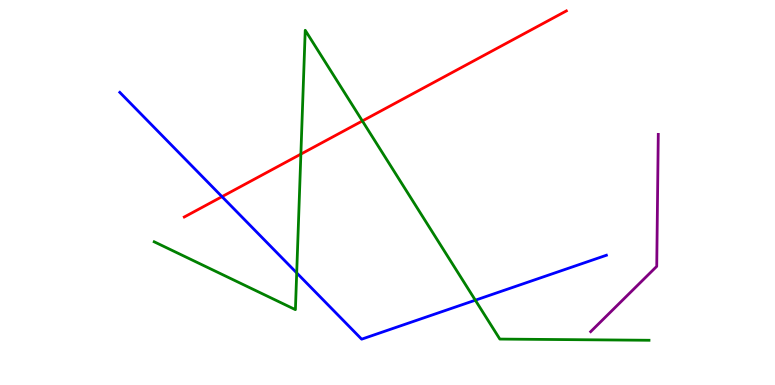[{'lines': ['blue', 'red'], 'intersections': [{'x': 2.86, 'y': 4.89}]}, {'lines': ['green', 'red'], 'intersections': [{'x': 3.88, 'y': 6.0}, {'x': 4.68, 'y': 6.86}]}, {'lines': ['purple', 'red'], 'intersections': []}, {'lines': ['blue', 'green'], 'intersections': [{'x': 3.83, 'y': 2.91}, {'x': 6.13, 'y': 2.2}]}, {'lines': ['blue', 'purple'], 'intersections': []}, {'lines': ['green', 'purple'], 'intersections': []}]